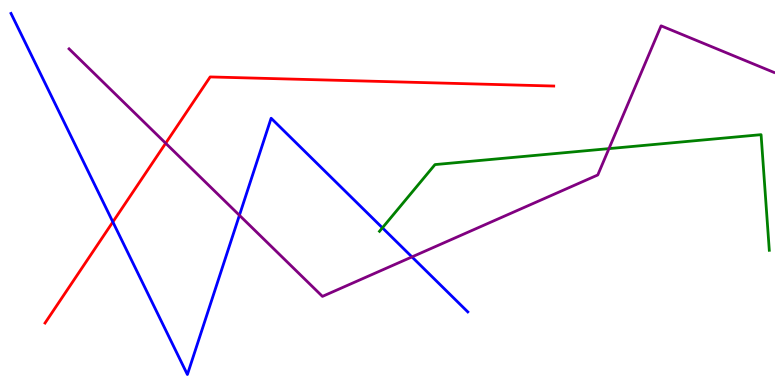[{'lines': ['blue', 'red'], 'intersections': [{'x': 1.46, 'y': 4.24}]}, {'lines': ['green', 'red'], 'intersections': []}, {'lines': ['purple', 'red'], 'intersections': [{'x': 2.14, 'y': 6.28}]}, {'lines': ['blue', 'green'], 'intersections': [{'x': 4.93, 'y': 4.08}]}, {'lines': ['blue', 'purple'], 'intersections': [{'x': 3.09, 'y': 4.41}, {'x': 5.32, 'y': 3.33}]}, {'lines': ['green', 'purple'], 'intersections': [{'x': 7.86, 'y': 6.14}]}]